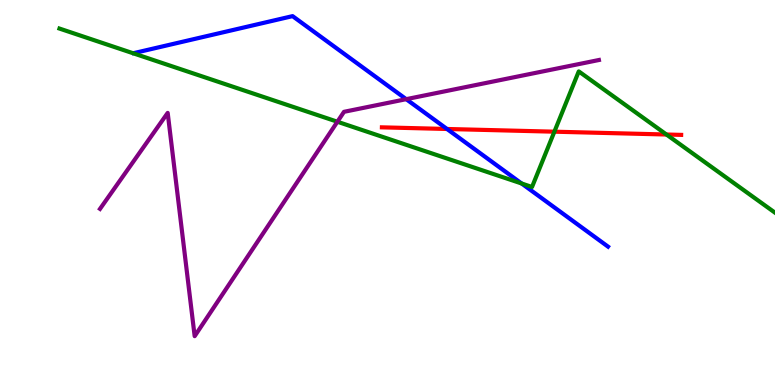[{'lines': ['blue', 'red'], 'intersections': [{'x': 5.77, 'y': 6.65}]}, {'lines': ['green', 'red'], 'intersections': [{'x': 7.15, 'y': 6.58}, {'x': 8.6, 'y': 6.51}]}, {'lines': ['purple', 'red'], 'intersections': []}, {'lines': ['blue', 'green'], 'intersections': [{'x': 6.73, 'y': 5.23}]}, {'lines': ['blue', 'purple'], 'intersections': [{'x': 5.24, 'y': 7.42}]}, {'lines': ['green', 'purple'], 'intersections': [{'x': 4.35, 'y': 6.84}]}]